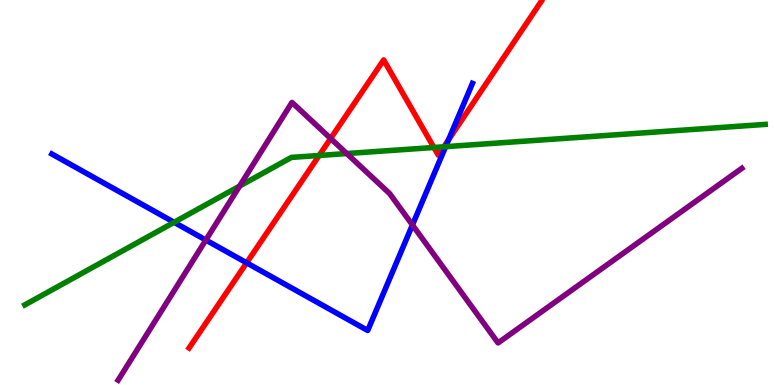[{'lines': ['blue', 'red'], 'intersections': [{'x': 3.18, 'y': 3.17}, {'x': 5.79, 'y': 6.37}]}, {'lines': ['green', 'red'], 'intersections': [{'x': 4.12, 'y': 5.96}, {'x': 5.6, 'y': 6.17}, {'x': 5.73, 'y': 6.19}]}, {'lines': ['purple', 'red'], 'intersections': [{'x': 4.27, 'y': 6.4}]}, {'lines': ['blue', 'green'], 'intersections': [{'x': 2.25, 'y': 4.23}, {'x': 5.75, 'y': 6.19}]}, {'lines': ['blue', 'purple'], 'intersections': [{'x': 2.66, 'y': 3.77}, {'x': 5.32, 'y': 4.16}]}, {'lines': ['green', 'purple'], 'intersections': [{'x': 3.09, 'y': 5.17}, {'x': 4.47, 'y': 6.01}]}]